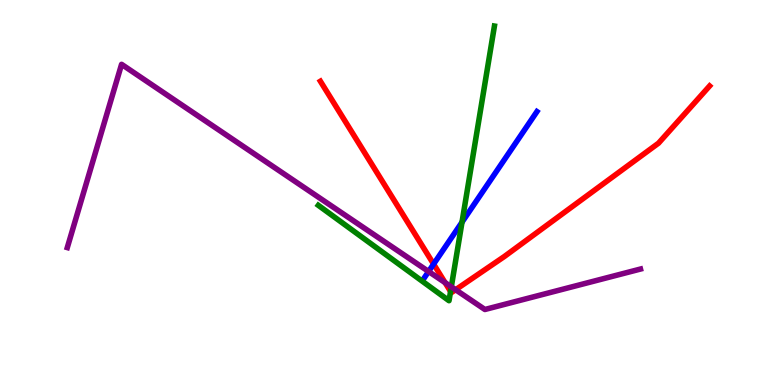[{'lines': ['blue', 'red'], 'intersections': [{'x': 5.59, 'y': 3.14}]}, {'lines': ['green', 'red'], 'intersections': [{'x': 5.81, 'y': 2.43}]}, {'lines': ['purple', 'red'], 'intersections': [{'x': 5.74, 'y': 2.66}, {'x': 5.88, 'y': 2.47}]}, {'lines': ['blue', 'green'], 'intersections': [{'x': 5.96, 'y': 4.23}]}, {'lines': ['blue', 'purple'], 'intersections': [{'x': 5.53, 'y': 2.95}]}, {'lines': ['green', 'purple'], 'intersections': [{'x': 5.82, 'y': 2.55}]}]